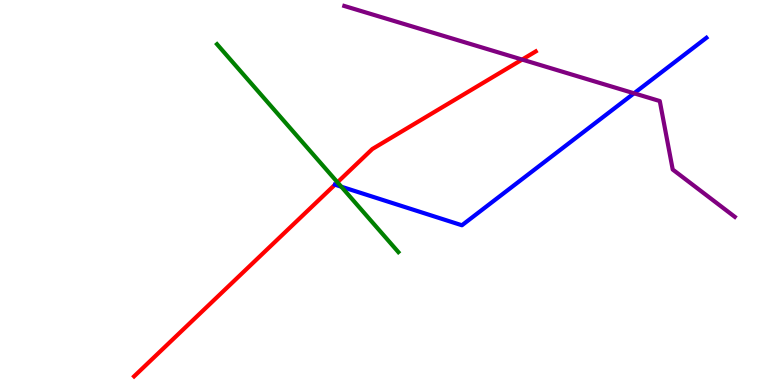[{'lines': ['blue', 'red'], 'intersections': [{'x': 4.32, 'y': 5.2}]}, {'lines': ['green', 'red'], 'intersections': [{'x': 4.35, 'y': 5.27}]}, {'lines': ['purple', 'red'], 'intersections': [{'x': 6.74, 'y': 8.45}]}, {'lines': ['blue', 'green'], 'intersections': [{'x': 4.4, 'y': 5.15}]}, {'lines': ['blue', 'purple'], 'intersections': [{'x': 8.18, 'y': 7.58}]}, {'lines': ['green', 'purple'], 'intersections': []}]